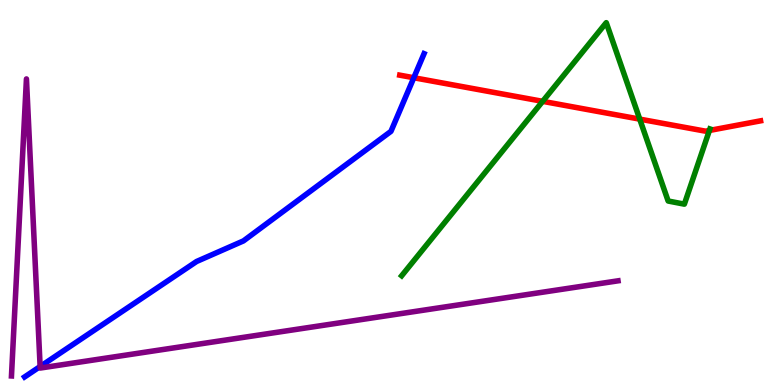[{'lines': ['blue', 'red'], 'intersections': [{'x': 5.34, 'y': 7.98}]}, {'lines': ['green', 'red'], 'intersections': [{'x': 7.0, 'y': 7.37}, {'x': 8.25, 'y': 6.91}, {'x': 9.15, 'y': 6.61}]}, {'lines': ['purple', 'red'], 'intersections': []}, {'lines': ['blue', 'green'], 'intersections': []}, {'lines': ['blue', 'purple'], 'intersections': [{'x': 0.518, 'y': 0.48}]}, {'lines': ['green', 'purple'], 'intersections': []}]